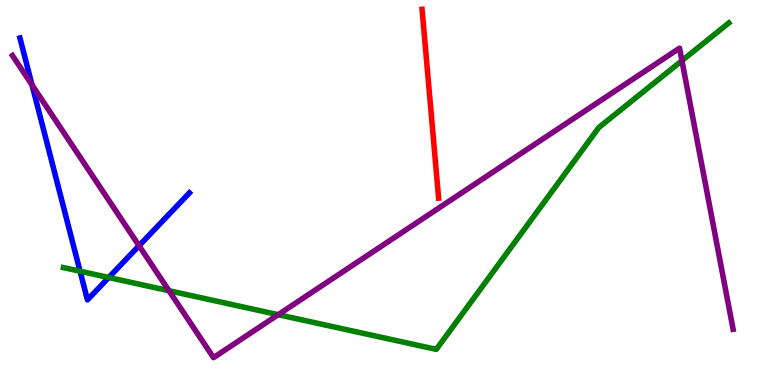[{'lines': ['blue', 'red'], 'intersections': []}, {'lines': ['green', 'red'], 'intersections': []}, {'lines': ['purple', 'red'], 'intersections': []}, {'lines': ['blue', 'green'], 'intersections': [{'x': 1.03, 'y': 2.96}, {'x': 1.4, 'y': 2.79}]}, {'lines': ['blue', 'purple'], 'intersections': [{'x': 0.413, 'y': 7.79}, {'x': 1.79, 'y': 3.62}]}, {'lines': ['green', 'purple'], 'intersections': [{'x': 2.18, 'y': 2.45}, {'x': 3.59, 'y': 1.83}, {'x': 8.8, 'y': 8.43}]}]